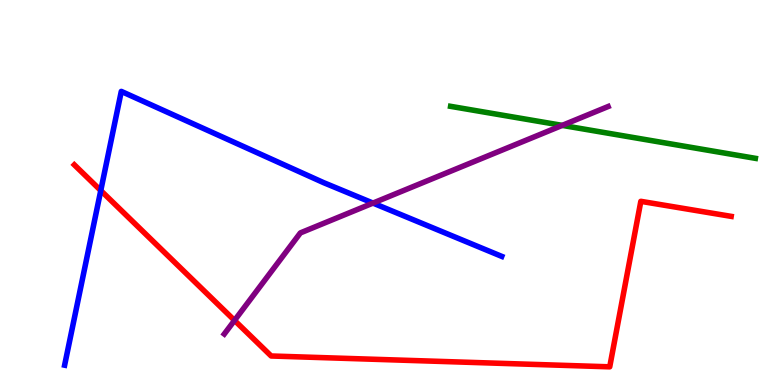[{'lines': ['blue', 'red'], 'intersections': [{'x': 1.3, 'y': 5.05}]}, {'lines': ['green', 'red'], 'intersections': []}, {'lines': ['purple', 'red'], 'intersections': [{'x': 3.03, 'y': 1.68}]}, {'lines': ['blue', 'green'], 'intersections': []}, {'lines': ['blue', 'purple'], 'intersections': [{'x': 4.81, 'y': 4.73}]}, {'lines': ['green', 'purple'], 'intersections': [{'x': 7.25, 'y': 6.74}]}]